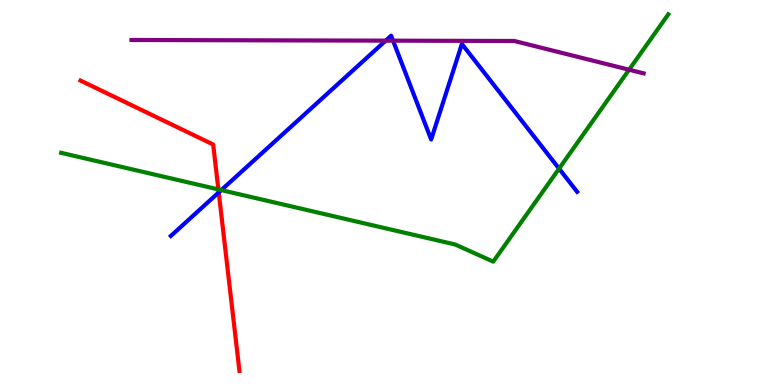[{'lines': ['blue', 'red'], 'intersections': [{'x': 2.82, 'y': 5.0}]}, {'lines': ['green', 'red'], 'intersections': [{'x': 2.82, 'y': 5.08}]}, {'lines': ['purple', 'red'], 'intersections': []}, {'lines': ['blue', 'green'], 'intersections': [{'x': 2.86, 'y': 5.06}, {'x': 7.21, 'y': 5.62}]}, {'lines': ['blue', 'purple'], 'intersections': [{'x': 4.98, 'y': 8.94}, {'x': 5.07, 'y': 8.94}]}, {'lines': ['green', 'purple'], 'intersections': [{'x': 8.12, 'y': 8.19}]}]